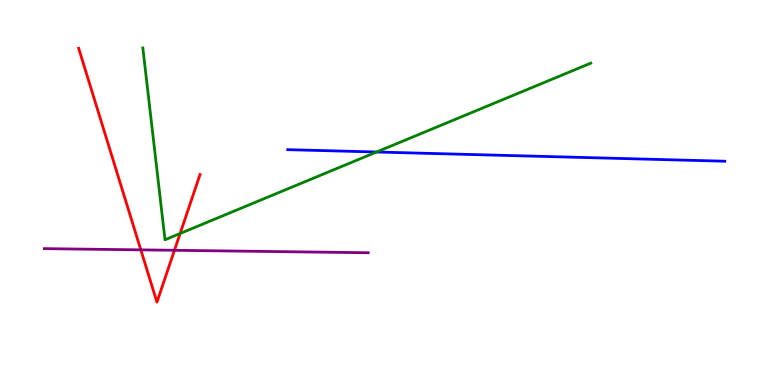[{'lines': ['blue', 'red'], 'intersections': []}, {'lines': ['green', 'red'], 'intersections': [{'x': 2.32, 'y': 3.94}]}, {'lines': ['purple', 'red'], 'intersections': [{'x': 1.82, 'y': 3.51}, {'x': 2.25, 'y': 3.5}]}, {'lines': ['blue', 'green'], 'intersections': [{'x': 4.86, 'y': 6.05}]}, {'lines': ['blue', 'purple'], 'intersections': []}, {'lines': ['green', 'purple'], 'intersections': []}]